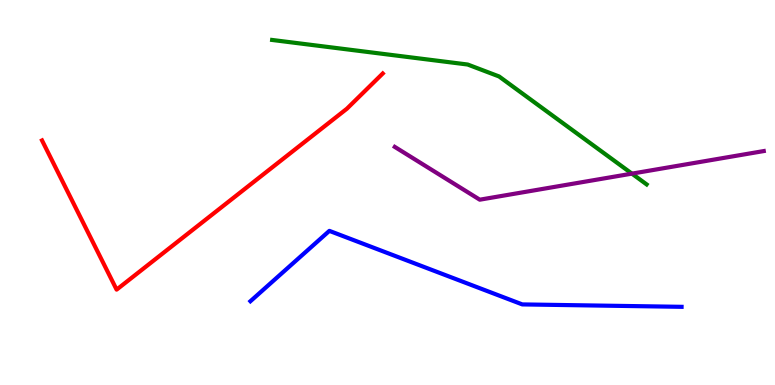[{'lines': ['blue', 'red'], 'intersections': []}, {'lines': ['green', 'red'], 'intersections': []}, {'lines': ['purple', 'red'], 'intersections': []}, {'lines': ['blue', 'green'], 'intersections': []}, {'lines': ['blue', 'purple'], 'intersections': []}, {'lines': ['green', 'purple'], 'intersections': [{'x': 8.15, 'y': 5.49}]}]